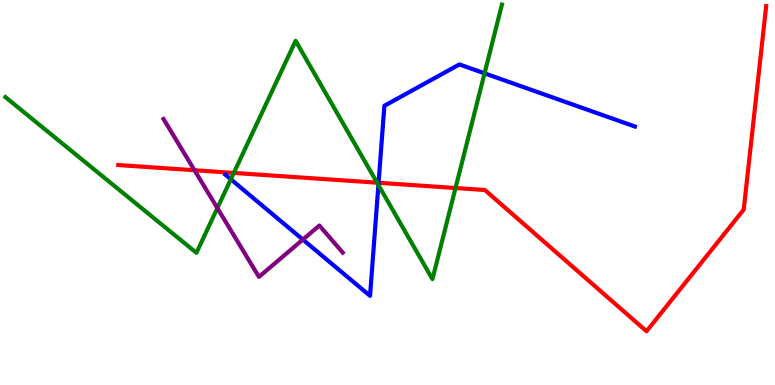[{'lines': ['blue', 'red'], 'intersections': [{'x': 4.88, 'y': 5.25}]}, {'lines': ['green', 'red'], 'intersections': [{'x': 3.02, 'y': 5.51}, {'x': 4.87, 'y': 5.26}, {'x': 5.88, 'y': 5.12}]}, {'lines': ['purple', 'red'], 'intersections': [{'x': 2.51, 'y': 5.58}]}, {'lines': ['blue', 'green'], 'intersections': [{'x': 2.98, 'y': 5.34}, {'x': 4.88, 'y': 5.2}, {'x': 6.25, 'y': 8.1}]}, {'lines': ['blue', 'purple'], 'intersections': [{'x': 3.91, 'y': 3.78}]}, {'lines': ['green', 'purple'], 'intersections': [{'x': 2.8, 'y': 4.6}]}]